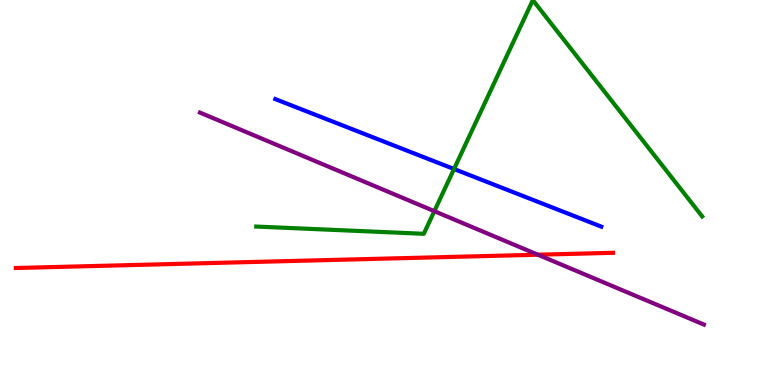[{'lines': ['blue', 'red'], 'intersections': []}, {'lines': ['green', 'red'], 'intersections': []}, {'lines': ['purple', 'red'], 'intersections': [{'x': 6.94, 'y': 3.38}]}, {'lines': ['blue', 'green'], 'intersections': [{'x': 5.86, 'y': 5.61}]}, {'lines': ['blue', 'purple'], 'intersections': []}, {'lines': ['green', 'purple'], 'intersections': [{'x': 5.6, 'y': 4.51}]}]